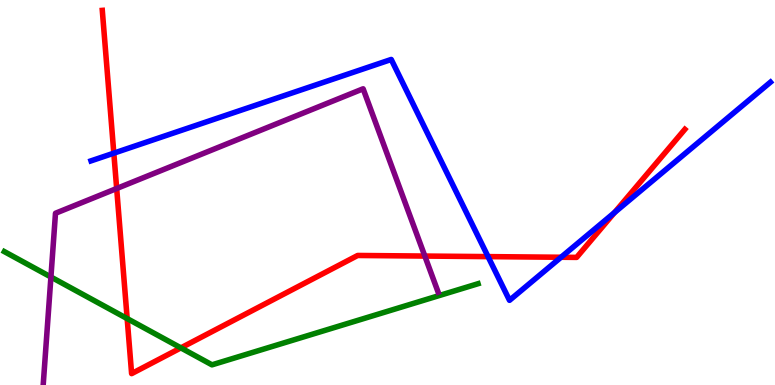[{'lines': ['blue', 'red'], 'intersections': [{'x': 1.47, 'y': 6.02}, {'x': 6.3, 'y': 3.33}, {'x': 7.24, 'y': 3.32}, {'x': 7.93, 'y': 4.48}]}, {'lines': ['green', 'red'], 'intersections': [{'x': 1.64, 'y': 1.73}, {'x': 2.33, 'y': 0.964}]}, {'lines': ['purple', 'red'], 'intersections': [{'x': 1.51, 'y': 5.1}, {'x': 5.48, 'y': 3.35}]}, {'lines': ['blue', 'green'], 'intersections': []}, {'lines': ['blue', 'purple'], 'intersections': []}, {'lines': ['green', 'purple'], 'intersections': [{'x': 0.657, 'y': 2.81}]}]